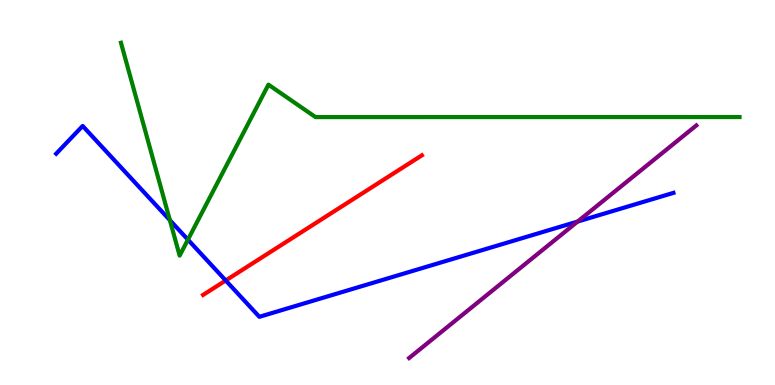[{'lines': ['blue', 'red'], 'intersections': [{'x': 2.91, 'y': 2.71}]}, {'lines': ['green', 'red'], 'intersections': []}, {'lines': ['purple', 'red'], 'intersections': []}, {'lines': ['blue', 'green'], 'intersections': [{'x': 2.19, 'y': 4.28}, {'x': 2.42, 'y': 3.77}]}, {'lines': ['blue', 'purple'], 'intersections': [{'x': 7.45, 'y': 4.25}]}, {'lines': ['green', 'purple'], 'intersections': []}]